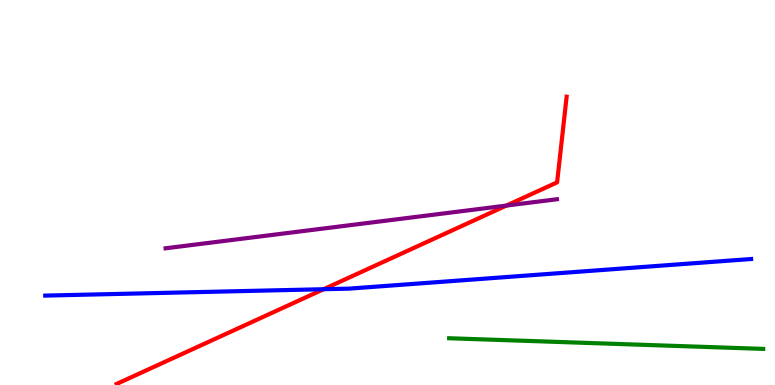[{'lines': ['blue', 'red'], 'intersections': [{'x': 4.18, 'y': 2.49}]}, {'lines': ['green', 'red'], 'intersections': []}, {'lines': ['purple', 'red'], 'intersections': [{'x': 6.53, 'y': 4.66}]}, {'lines': ['blue', 'green'], 'intersections': []}, {'lines': ['blue', 'purple'], 'intersections': []}, {'lines': ['green', 'purple'], 'intersections': []}]